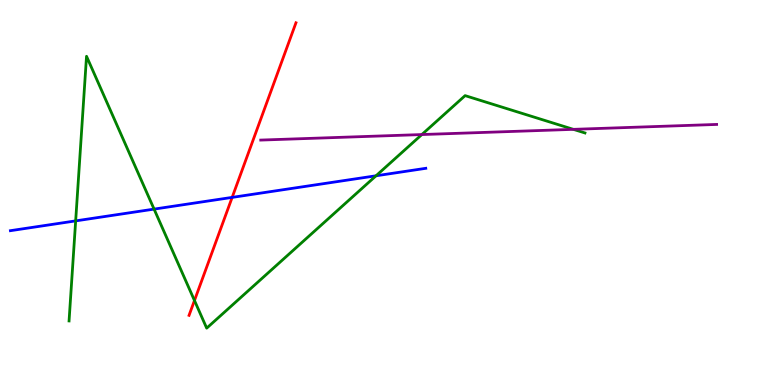[{'lines': ['blue', 'red'], 'intersections': [{'x': 3.0, 'y': 4.87}]}, {'lines': ['green', 'red'], 'intersections': [{'x': 2.51, 'y': 2.19}]}, {'lines': ['purple', 'red'], 'intersections': []}, {'lines': ['blue', 'green'], 'intersections': [{'x': 0.976, 'y': 4.26}, {'x': 1.99, 'y': 4.57}, {'x': 4.85, 'y': 5.43}]}, {'lines': ['blue', 'purple'], 'intersections': []}, {'lines': ['green', 'purple'], 'intersections': [{'x': 5.44, 'y': 6.51}, {'x': 7.4, 'y': 6.64}]}]